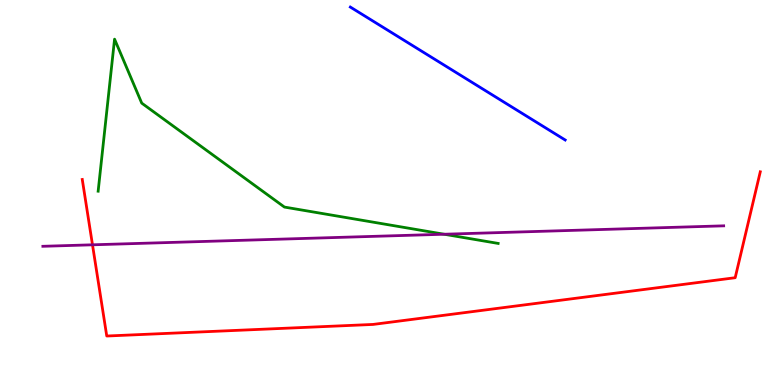[{'lines': ['blue', 'red'], 'intersections': []}, {'lines': ['green', 'red'], 'intersections': []}, {'lines': ['purple', 'red'], 'intersections': [{'x': 1.19, 'y': 3.64}]}, {'lines': ['blue', 'green'], 'intersections': []}, {'lines': ['blue', 'purple'], 'intersections': []}, {'lines': ['green', 'purple'], 'intersections': [{'x': 5.73, 'y': 3.92}]}]